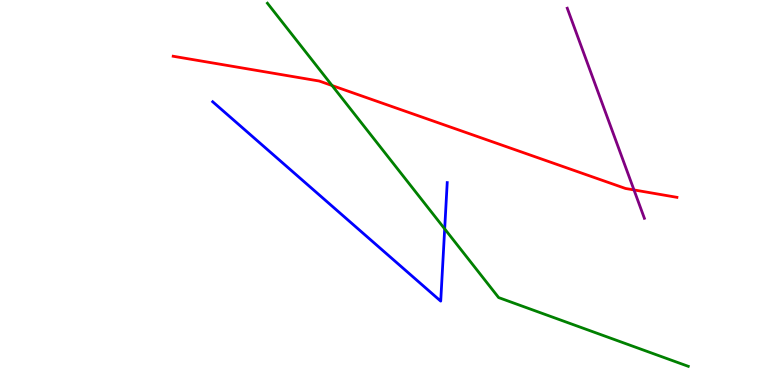[{'lines': ['blue', 'red'], 'intersections': []}, {'lines': ['green', 'red'], 'intersections': [{'x': 4.28, 'y': 7.78}]}, {'lines': ['purple', 'red'], 'intersections': [{'x': 8.18, 'y': 5.07}]}, {'lines': ['blue', 'green'], 'intersections': [{'x': 5.74, 'y': 4.05}]}, {'lines': ['blue', 'purple'], 'intersections': []}, {'lines': ['green', 'purple'], 'intersections': []}]